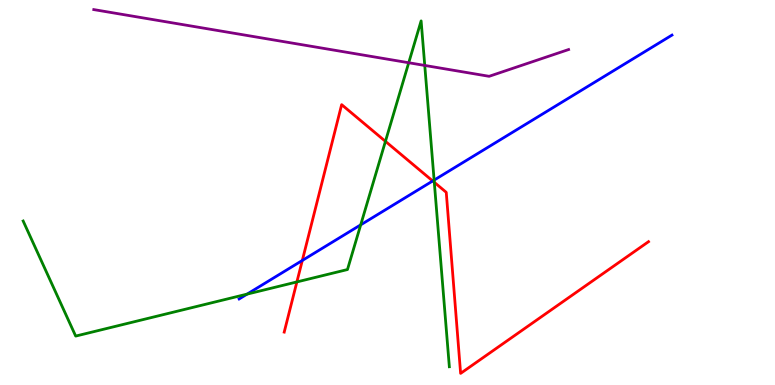[{'lines': ['blue', 'red'], 'intersections': [{'x': 3.9, 'y': 3.23}, {'x': 5.58, 'y': 5.3}]}, {'lines': ['green', 'red'], 'intersections': [{'x': 3.83, 'y': 2.68}, {'x': 4.97, 'y': 6.33}, {'x': 5.6, 'y': 5.26}]}, {'lines': ['purple', 'red'], 'intersections': []}, {'lines': ['blue', 'green'], 'intersections': [{'x': 3.19, 'y': 2.36}, {'x': 4.65, 'y': 4.16}, {'x': 5.6, 'y': 5.32}]}, {'lines': ['blue', 'purple'], 'intersections': []}, {'lines': ['green', 'purple'], 'intersections': [{'x': 5.27, 'y': 8.37}, {'x': 5.48, 'y': 8.3}]}]